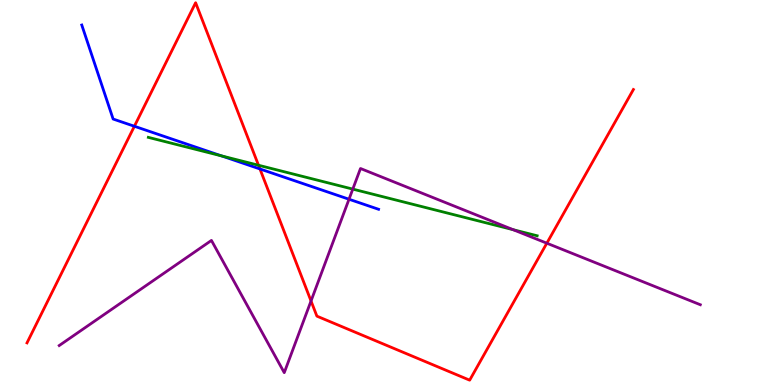[{'lines': ['blue', 'red'], 'intersections': [{'x': 1.73, 'y': 6.72}, {'x': 3.35, 'y': 5.61}]}, {'lines': ['green', 'red'], 'intersections': [{'x': 3.34, 'y': 5.71}]}, {'lines': ['purple', 'red'], 'intersections': [{'x': 4.01, 'y': 2.18}, {'x': 7.06, 'y': 3.68}]}, {'lines': ['blue', 'green'], 'intersections': [{'x': 2.86, 'y': 5.95}]}, {'lines': ['blue', 'purple'], 'intersections': [{'x': 4.5, 'y': 4.83}]}, {'lines': ['green', 'purple'], 'intersections': [{'x': 4.55, 'y': 5.09}, {'x': 6.62, 'y': 4.03}]}]